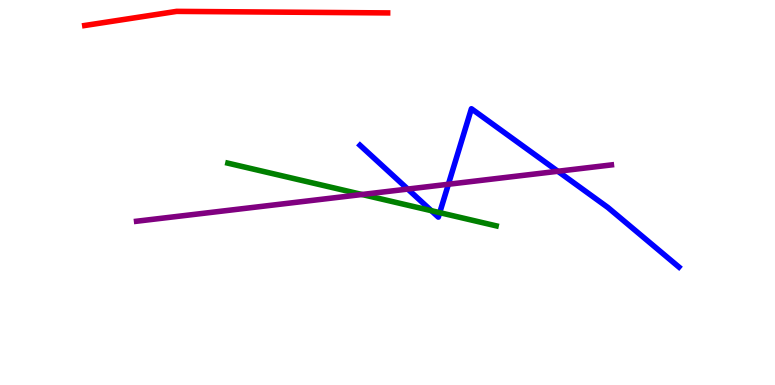[{'lines': ['blue', 'red'], 'intersections': []}, {'lines': ['green', 'red'], 'intersections': []}, {'lines': ['purple', 'red'], 'intersections': []}, {'lines': ['blue', 'green'], 'intersections': [{'x': 5.57, 'y': 4.53}, {'x': 5.67, 'y': 4.48}]}, {'lines': ['blue', 'purple'], 'intersections': [{'x': 5.26, 'y': 5.09}, {'x': 5.79, 'y': 5.21}, {'x': 7.2, 'y': 5.55}]}, {'lines': ['green', 'purple'], 'intersections': [{'x': 4.67, 'y': 4.95}]}]